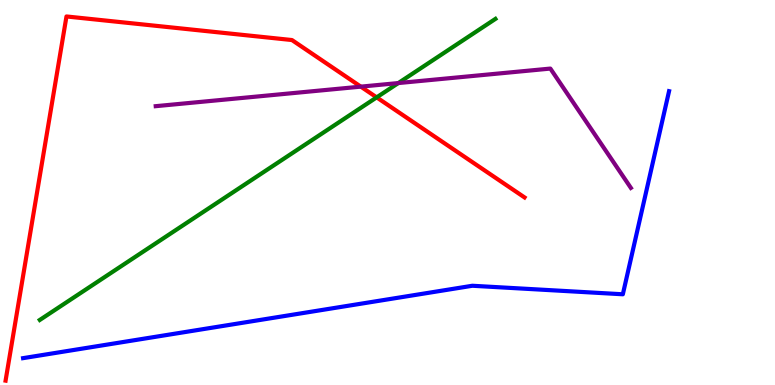[{'lines': ['blue', 'red'], 'intersections': []}, {'lines': ['green', 'red'], 'intersections': [{'x': 4.86, 'y': 7.47}]}, {'lines': ['purple', 'red'], 'intersections': [{'x': 4.66, 'y': 7.75}]}, {'lines': ['blue', 'green'], 'intersections': []}, {'lines': ['blue', 'purple'], 'intersections': []}, {'lines': ['green', 'purple'], 'intersections': [{'x': 5.14, 'y': 7.84}]}]